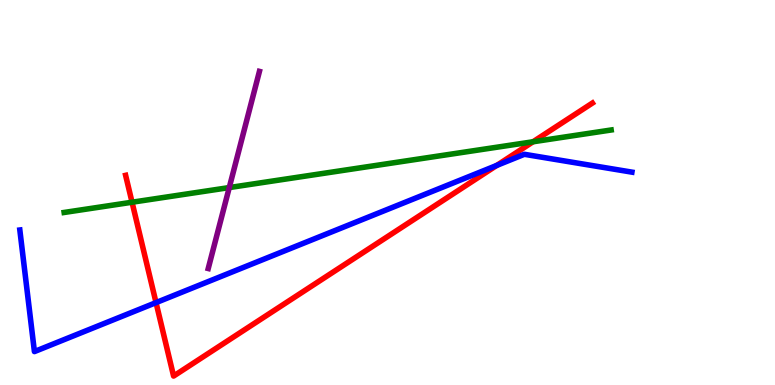[{'lines': ['blue', 'red'], 'intersections': [{'x': 2.01, 'y': 2.14}, {'x': 6.41, 'y': 5.7}]}, {'lines': ['green', 'red'], 'intersections': [{'x': 1.7, 'y': 4.75}, {'x': 6.88, 'y': 6.32}]}, {'lines': ['purple', 'red'], 'intersections': []}, {'lines': ['blue', 'green'], 'intersections': []}, {'lines': ['blue', 'purple'], 'intersections': []}, {'lines': ['green', 'purple'], 'intersections': [{'x': 2.96, 'y': 5.13}]}]